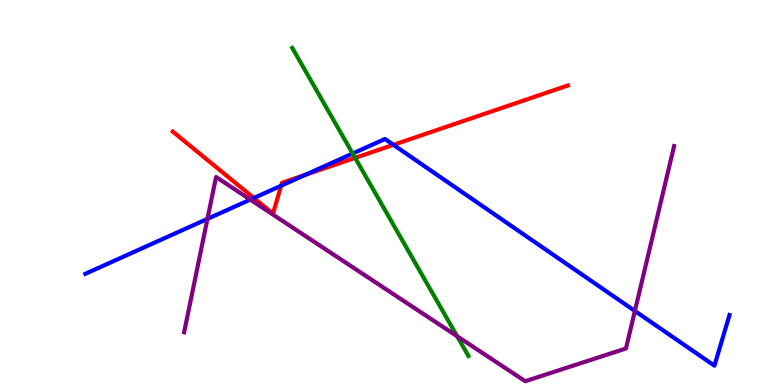[{'lines': ['blue', 'red'], 'intersections': [{'x': 3.28, 'y': 4.86}, {'x': 3.63, 'y': 5.18}, {'x': 3.94, 'y': 5.46}, {'x': 5.08, 'y': 6.24}]}, {'lines': ['green', 'red'], 'intersections': [{'x': 4.58, 'y': 5.9}]}, {'lines': ['purple', 'red'], 'intersections': []}, {'lines': ['blue', 'green'], 'intersections': [{'x': 4.55, 'y': 6.01}]}, {'lines': ['blue', 'purple'], 'intersections': [{'x': 2.68, 'y': 4.31}, {'x': 3.23, 'y': 4.82}, {'x': 8.19, 'y': 1.92}]}, {'lines': ['green', 'purple'], 'intersections': [{'x': 5.9, 'y': 1.27}]}]